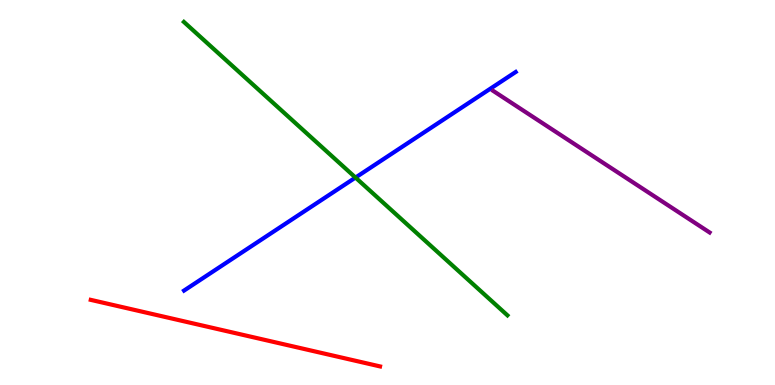[{'lines': ['blue', 'red'], 'intersections': []}, {'lines': ['green', 'red'], 'intersections': []}, {'lines': ['purple', 'red'], 'intersections': []}, {'lines': ['blue', 'green'], 'intersections': [{'x': 4.59, 'y': 5.39}]}, {'lines': ['blue', 'purple'], 'intersections': []}, {'lines': ['green', 'purple'], 'intersections': []}]